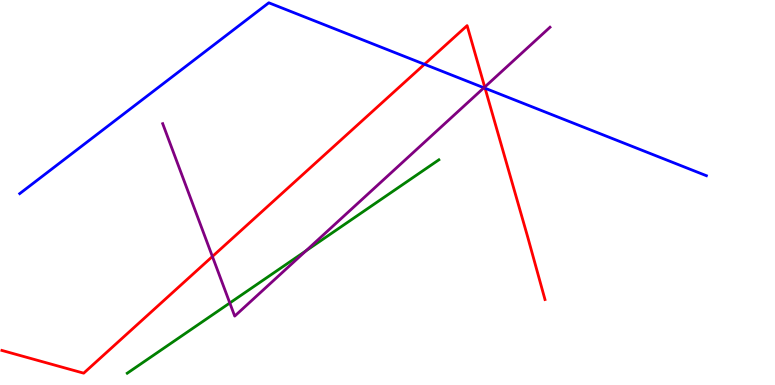[{'lines': ['blue', 'red'], 'intersections': [{'x': 5.48, 'y': 8.33}, {'x': 6.26, 'y': 7.71}]}, {'lines': ['green', 'red'], 'intersections': []}, {'lines': ['purple', 'red'], 'intersections': [{'x': 2.74, 'y': 3.34}, {'x': 6.25, 'y': 7.74}]}, {'lines': ['blue', 'green'], 'intersections': []}, {'lines': ['blue', 'purple'], 'intersections': [{'x': 6.24, 'y': 7.72}]}, {'lines': ['green', 'purple'], 'intersections': [{'x': 2.97, 'y': 2.13}, {'x': 3.95, 'y': 3.48}]}]